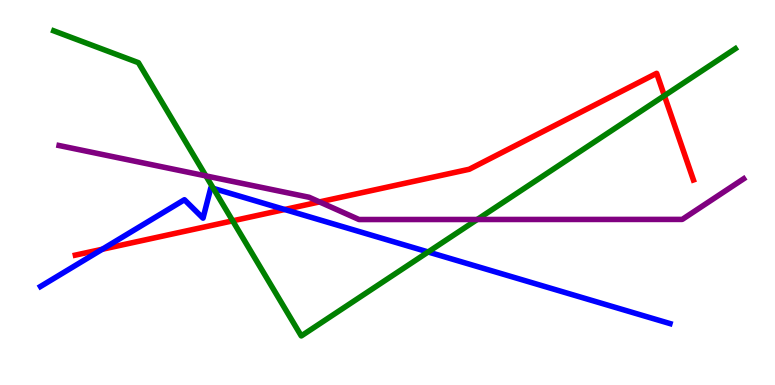[{'lines': ['blue', 'red'], 'intersections': [{'x': 1.32, 'y': 3.53}, {'x': 3.67, 'y': 4.56}]}, {'lines': ['green', 'red'], 'intersections': [{'x': 3.0, 'y': 4.26}, {'x': 8.57, 'y': 7.52}]}, {'lines': ['purple', 'red'], 'intersections': [{'x': 4.12, 'y': 4.76}]}, {'lines': ['blue', 'green'], 'intersections': [{'x': 2.75, 'y': 5.11}, {'x': 5.52, 'y': 3.46}]}, {'lines': ['blue', 'purple'], 'intersections': []}, {'lines': ['green', 'purple'], 'intersections': [{'x': 2.66, 'y': 5.43}, {'x': 6.16, 'y': 4.3}]}]